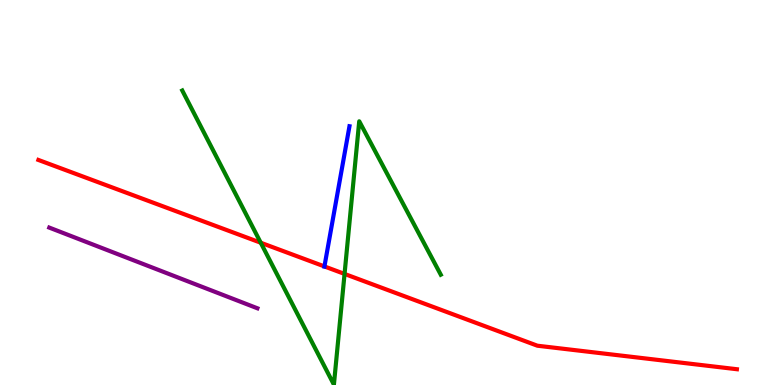[{'lines': ['blue', 'red'], 'intersections': [{'x': 4.19, 'y': 3.08}]}, {'lines': ['green', 'red'], 'intersections': [{'x': 3.36, 'y': 3.7}, {'x': 4.45, 'y': 2.89}]}, {'lines': ['purple', 'red'], 'intersections': []}, {'lines': ['blue', 'green'], 'intersections': []}, {'lines': ['blue', 'purple'], 'intersections': []}, {'lines': ['green', 'purple'], 'intersections': []}]